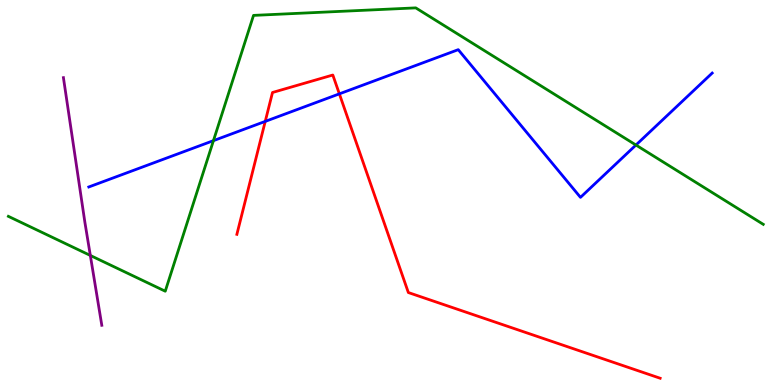[{'lines': ['blue', 'red'], 'intersections': [{'x': 3.42, 'y': 6.85}, {'x': 4.38, 'y': 7.56}]}, {'lines': ['green', 'red'], 'intersections': []}, {'lines': ['purple', 'red'], 'intersections': []}, {'lines': ['blue', 'green'], 'intersections': [{'x': 2.75, 'y': 6.35}, {'x': 8.21, 'y': 6.23}]}, {'lines': ['blue', 'purple'], 'intersections': []}, {'lines': ['green', 'purple'], 'intersections': [{'x': 1.17, 'y': 3.36}]}]